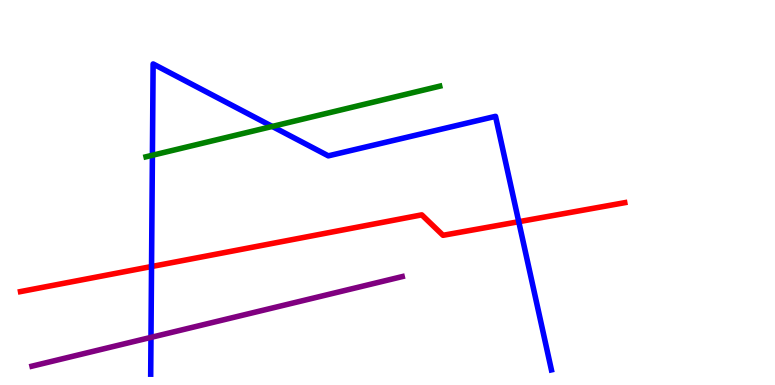[{'lines': ['blue', 'red'], 'intersections': [{'x': 1.96, 'y': 3.08}, {'x': 6.69, 'y': 4.24}]}, {'lines': ['green', 'red'], 'intersections': []}, {'lines': ['purple', 'red'], 'intersections': []}, {'lines': ['blue', 'green'], 'intersections': [{'x': 1.97, 'y': 5.97}, {'x': 3.51, 'y': 6.72}]}, {'lines': ['blue', 'purple'], 'intersections': [{'x': 1.95, 'y': 1.24}]}, {'lines': ['green', 'purple'], 'intersections': []}]